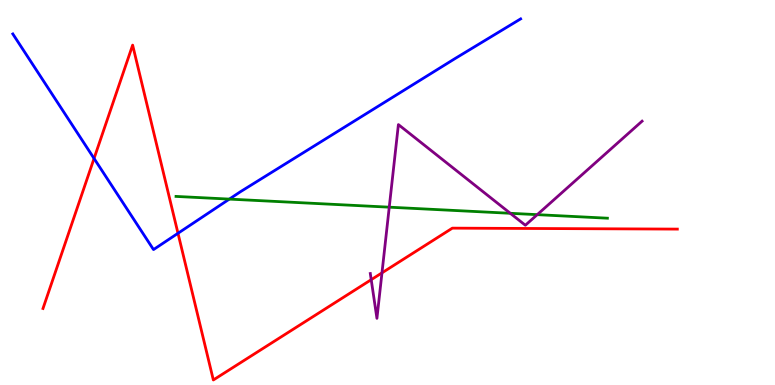[{'lines': ['blue', 'red'], 'intersections': [{'x': 1.21, 'y': 5.88}, {'x': 2.3, 'y': 3.94}]}, {'lines': ['green', 'red'], 'intersections': []}, {'lines': ['purple', 'red'], 'intersections': [{'x': 4.79, 'y': 2.74}, {'x': 4.93, 'y': 2.91}]}, {'lines': ['blue', 'green'], 'intersections': [{'x': 2.96, 'y': 4.83}]}, {'lines': ['blue', 'purple'], 'intersections': []}, {'lines': ['green', 'purple'], 'intersections': [{'x': 5.02, 'y': 4.62}, {'x': 6.58, 'y': 4.46}, {'x': 6.93, 'y': 4.42}]}]